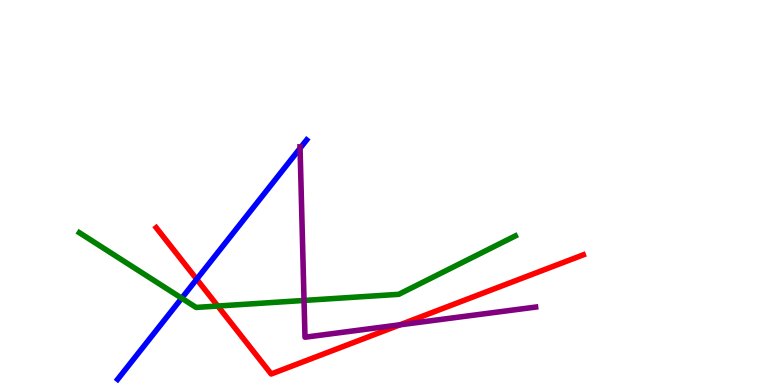[{'lines': ['blue', 'red'], 'intersections': [{'x': 2.54, 'y': 2.75}]}, {'lines': ['green', 'red'], 'intersections': [{'x': 2.81, 'y': 2.05}]}, {'lines': ['purple', 'red'], 'intersections': [{'x': 5.16, 'y': 1.56}]}, {'lines': ['blue', 'green'], 'intersections': [{'x': 2.34, 'y': 2.25}]}, {'lines': ['blue', 'purple'], 'intersections': [{'x': 3.87, 'y': 6.15}]}, {'lines': ['green', 'purple'], 'intersections': [{'x': 3.92, 'y': 2.2}]}]